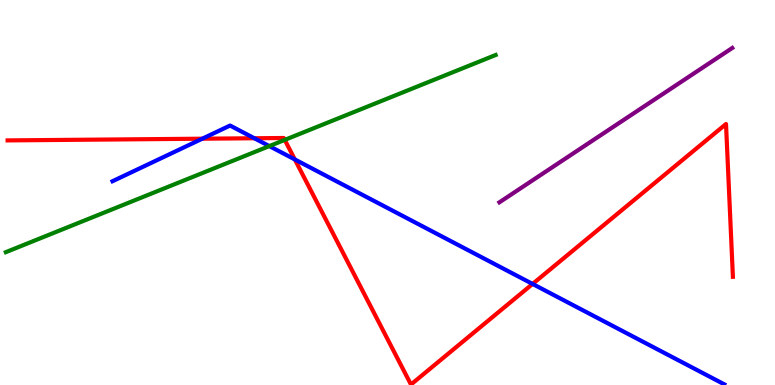[{'lines': ['blue', 'red'], 'intersections': [{'x': 2.61, 'y': 6.4}, {'x': 3.28, 'y': 6.41}, {'x': 3.8, 'y': 5.86}, {'x': 6.87, 'y': 2.62}]}, {'lines': ['green', 'red'], 'intersections': [{'x': 3.67, 'y': 6.37}]}, {'lines': ['purple', 'red'], 'intersections': []}, {'lines': ['blue', 'green'], 'intersections': [{'x': 3.48, 'y': 6.21}]}, {'lines': ['blue', 'purple'], 'intersections': []}, {'lines': ['green', 'purple'], 'intersections': []}]